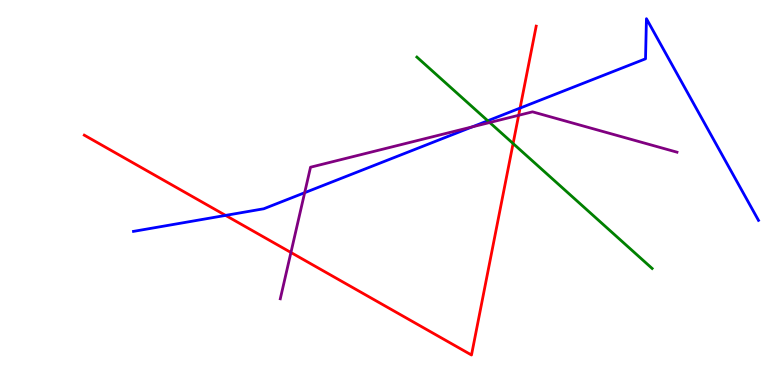[{'lines': ['blue', 'red'], 'intersections': [{'x': 2.91, 'y': 4.41}, {'x': 6.71, 'y': 7.19}]}, {'lines': ['green', 'red'], 'intersections': [{'x': 6.62, 'y': 6.27}]}, {'lines': ['purple', 'red'], 'intersections': [{'x': 3.75, 'y': 3.44}, {'x': 6.69, 'y': 7.01}]}, {'lines': ['blue', 'green'], 'intersections': [{'x': 6.29, 'y': 6.86}]}, {'lines': ['blue', 'purple'], 'intersections': [{'x': 3.93, 'y': 4.99}, {'x': 6.09, 'y': 6.7}]}, {'lines': ['green', 'purple'], 'intersections': [{'x': 6.32, 'y': 6.82}]}]